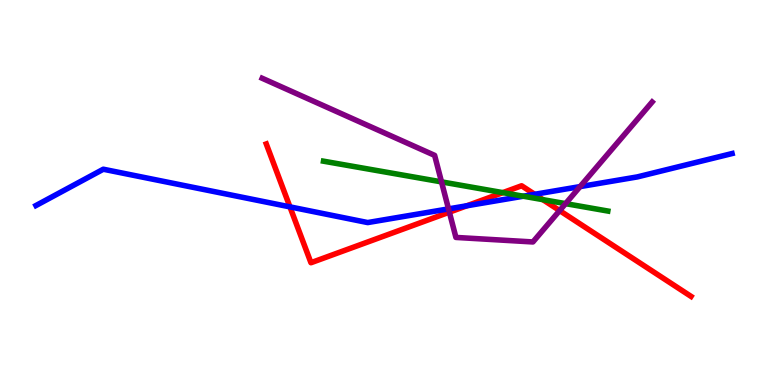[{'lines': ['blue', 'red'], 'intersections': [{'x': 3.74, 'y': 4.63}, {'x': 6.02, 'y': 4.66}, {'x': 6.9, 'y': 4.95}]}, {'lines': ['green', 'red'], 'intersections': [{'x': 6.49, 'y': 5.0}, {'x': 7.0, 'y': 4.81}]}, {'lines': ['purple', 'red'], 'intersections': [{'x': 5.8, 'y': 4.49}, {'x': 7.22, 'y': 4.53}]}, {'lines': ['blue', 'green'], 'intersections': [{'x': 6.75, 'y': 4.9}]}, {'lines': ['blue', 'purple'], 'intersections': [{'x': 5.79, 'y': 4.57}, {'x': 7.48, 'y': 5.15}]}, {'lines': ['green', 'purple'], 'intersections': [{'x': 5.7, 'y': 5.28}, {'x': 7.3, 'y': 4.71}]}]